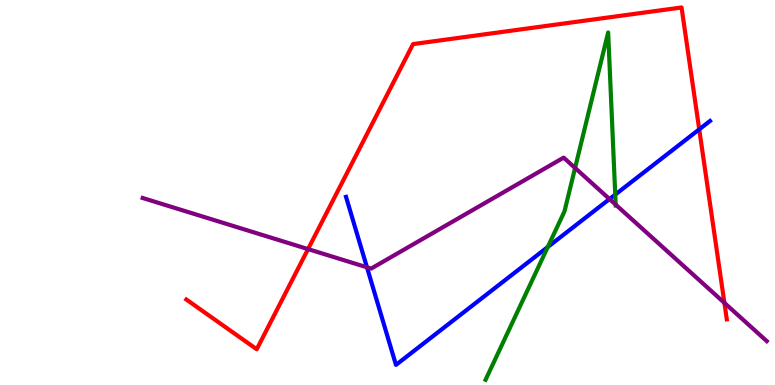[{'lines': ['blue', 'red'], 'intersections': [{'x': 9.02, 'y': 6.64}]}, {'lines': ['green', 'red'], 'intersections': []}, {'lines': ['purple', 'red'], 'intersections': [{'x': 3.97, 'y': 3.53}, {'x': 9.35, 'y': 2.13}]}, {'lines': ['blue', 'green'], 'intersections': [{'x': 7.07, 'y': 3.59}, {'x': 7.94, 'y': 4.95}]}, {'lines': ['blue', 'purple'], 'intersections': [{'x': 4.74, 'y': 3.06}, {'x': 7.86, 'y': 4.83}]}, {'lines': ['green', 'purple'], 'intersections': [{'x': 7.42, 'y': 5.64}, {'x': 7.94, 'y': 4.68}]}]